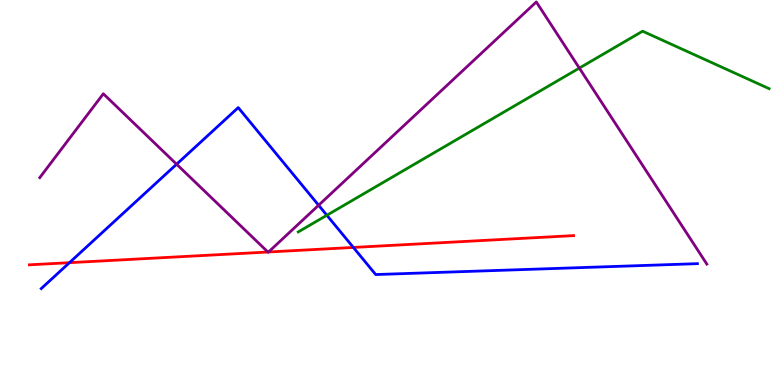[{'lines': ['blue', 'red'], 'intersections': [{'x': 0.896, 'y': 3.18}, {'x': 4.56, 'y': 3.57}]}, {'lines': ['green', 'red'], 'intersections': []}, {'lines': ['purple', 'red'], 'intersections': [{'x': 3.46, 'y': 3.45}, {'x': 3.47, 'y': 3.45}]}, {'lines': ['blue', 'green'], 'intersections': [{'x': 4.22, 'y': 4.41}]}, {'lines': ['blue', 'purple'], 'intersections': [{'x': 2.28, 'y': 5.73}, {'x': 4.11, 'y': 4.67}]}, {'lines': ['green', 'purple'], 'intersections': [{'x': 7.48, 'y': 8.23}]}]